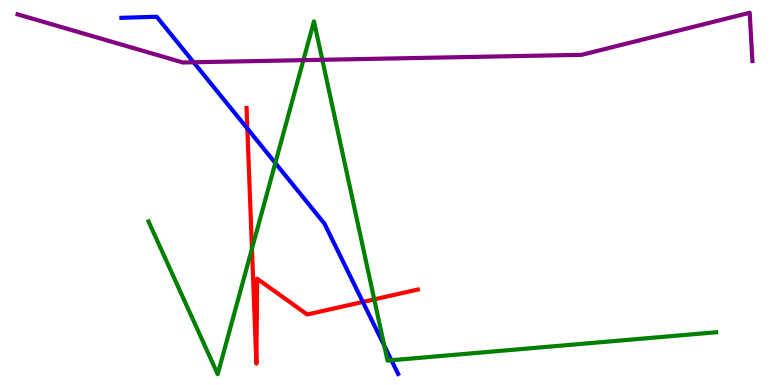[{'lines': ['blue', 'red'], 'intersections': [{'x': 3.19, 'y': 6.66}, {'x': 4.68, 'y': 2.16}]}, {'lines': ['green', 'red'], 'intersections': [{'x': 3.25, 'y': 3.54}, {'x': 4.83, 'y': 2.22}]}, {'lines': ['purple', 'red'], 'intersections': []}, {'lines': ['blue', 'green'], 'intersections': [{'x': 3.55, 'y': 5.77}, {'x': 4.96, 'y': 1.02}, {'x': 5.05, 'y': 0.643}]}, {'lines': ['blue', 'purple'], 'intersections': [{'x': 2.5, 'y': 8.38}]}, {'lines': ['green', 'purple'], 'intersections': [{'x': 3.91, 'y': 8.44}, {'x': 4.16, 'y': 8.45}]}]